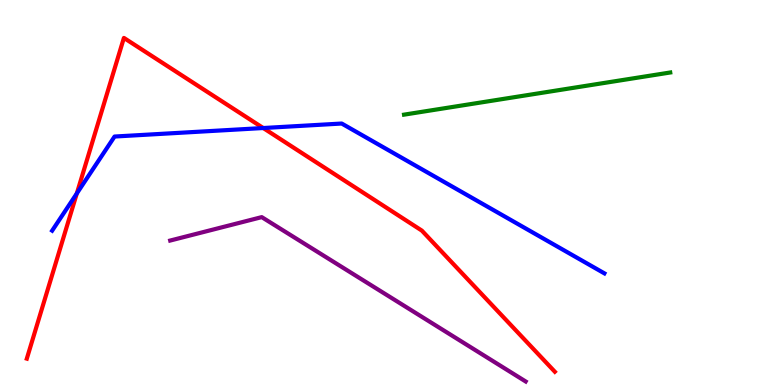[{'lines': ['blue', 'red'], 'intersections': [{'x': 0.991, 'y': 4.97}, {'x': 3.4, 'y': 6.67}]}, {'lines': ['green', 'red'], 'intersections': []}, {'lines': ['purple', 'red'], 'intersections': []}, {'lines': ['blue', 'green'], 'intersections': []}, {'lines': ['blue', 'purple'], 'intersections': []}, {'lines': ['green', 'purple'], 'intersections': []}]